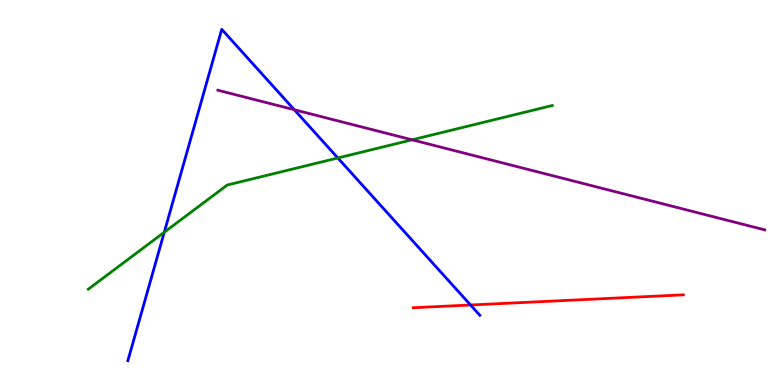[{'lines': ['blue', 'red'], 'intersections': [{'x': 6.07, 'y': 2.08}]}, {'lines': ['green', 'red'], 'intersections': []}, {'lines': ['purple', 'red'], 'intersections': []}, {'lines': ['blue', 'green'], 'intersections': [{'x': 2.12, 'y': 3.97}, {'x': 4.36, 'y': 5.9}]}, {'lines': ['blue', 'purple'], 'intersections': [{'x': 3.8, 'y': 7.15}]}, {'lines': ['green', 'purple'], 'intersections': [{'x': 5.32, 'y': 6.37}]}]